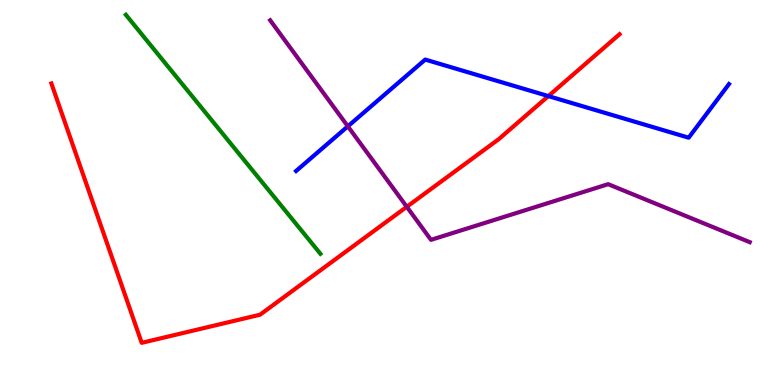[{'lines': ['blue', 'red'], 'intersections': [{'x': 7.08, 'y': 7.5}]}, {'lines': ['green', 'red'], 'intersections': []}, {'lines': ['purple', 'red'], 'intersections': [{'x': 5.25, 'y': 4.63}]}, {'lines': ['blue', 'green'], 'intersections': []}, {'lines': ['blue', 'purple'], 'intersections': [{'x': 4.49, 'y': 6.72}]}, {'lines': ['green', 'purple'], 'intersections': []}]